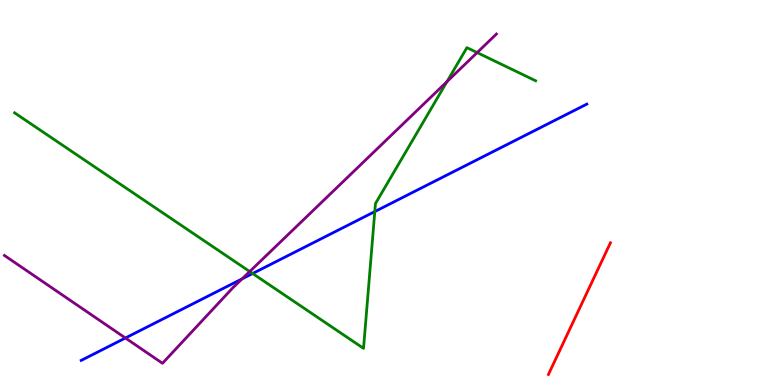[{'lines': ['blue', 'red'], 'intersections': []}, {'lines': ['green', 'red'], 'intersections': []}, {'lines': ['purple', 'red'], 'intersections': []}, {'lines': ['blue', 'green'], 'intersections': [{'x': 3.26, 'y': 2.9}, {'x': 4.84, 'y': 4.5}]}, {'lines': ['blue', 'purple'], 'intersections': [{'x': 1.62, 'y': 1.22}, {'x': 3.12, 'y': 2.76}]}, {'lines': ['green', 'purple'], 'intersections': [{'x': 3.22, 'y': 2.95}, {'x': 5.77, 'y': 7.88}, {'x': 6.16, 'y': 8.63}]}]